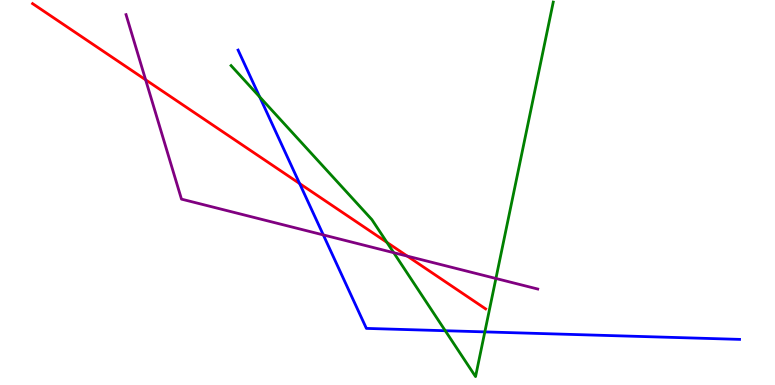[{'lines': ['blue', 'red'], 'intersections': [{'x': 3.87, 'y': 5.23}]}, {'lines': ['green', 'red'], 'intersections': [{'x': 4.99, 'y': 3.7}]}, {'lines': ['purple', 'red'], 'intersections': [{'x': 1.88, 'y': 7.93}, {'x': 5.26, 'y': 3.35}]}, {'lines': ['blue', 'green'], 'intersections': [{'x': 3.35, 'y': 7.48}, {'x': 5.75, 'y': 1.41}, {'x': 6.26, 'y': 1.38}]}, {'lines': ['blue', 'purple'], 'intersections': [{'x': 4.17, 'y': 3.9}]}, {'lines': ['green', 'purple'], 'intersections': [{'x': 5.08, 'y': 3.44}, {'x': 6.4, 'y': 2.77}]}]